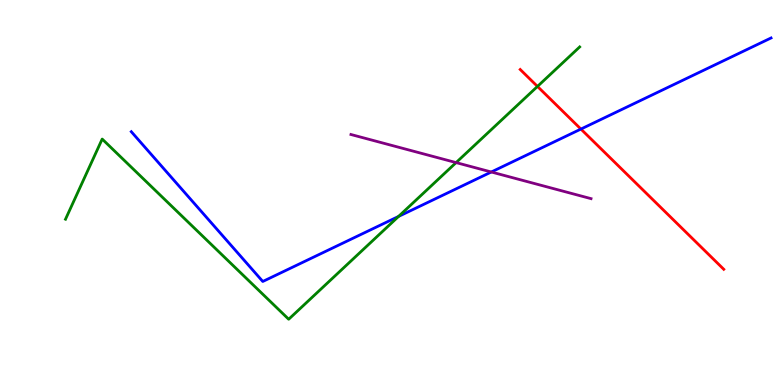[{'lines': ['blue', 'red'], 'intersections': [{'x': 7.5, 'y': 6.65}]}, {'lines': ['green', 'red'], 'intersections': [{'x': 6.94, 'y': 7.76}]}, {'lines': ['purple', 'red'], 'intersections': []}, {'lines': ['blue', 'green'], 'intersections': [{'x': 5.14, 'y': 4.38}]}, {'lines': ['blue', 'purple'], 'intersections': [{'x': 6.34, 'y': 5.53}]}, {'lines': ['green', 'purple'], 'intersections': [{'x': 5.89, 'y': 5.78}]}]